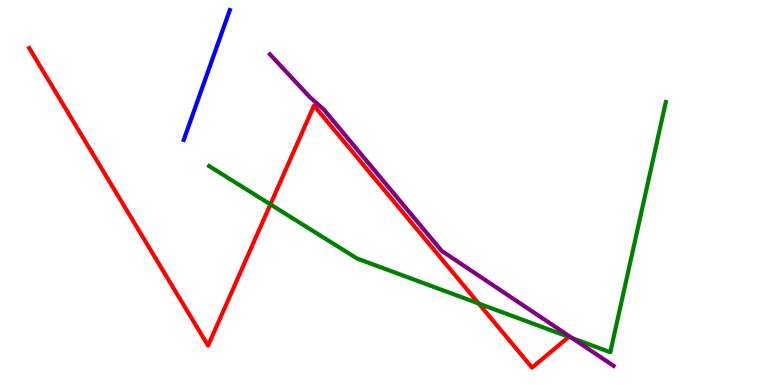[{'lines': ['blue', 'red'], 'intersections': []}, {'lines': ['green', 'red'], 'intersections': [{'x': 3.49, 'y': 4.69}, {'x': 6.18, 'y': 2.12}]}, {'lines': ['purple', 'red'], 'intersections': []}, {'lines': ['blue', 'green'], 'intersections': []}, {'lines': ['blue', 'purple'], 'intersections': []}, {'lines': ['green', 'purple'], 'intersections': [{'x': 7.38, 'y': 1.22}]}]